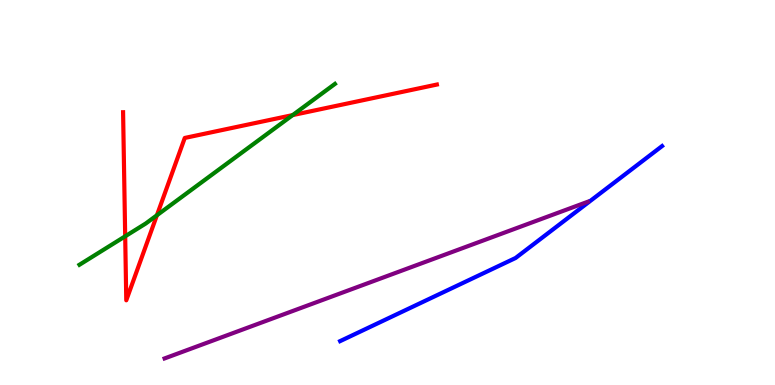[{'lines': ['blue', 'red'], 'intersections': []}, {'lines': ['green', 'red'], 'intersections': [{'x': 1.62, 'y': 3.86}, {'x': 2.02, 'y': 4.41}, {'x': 3.78, 'y': 7.01}]}, {'lines': ['purple', 'red'], 'intersections': []}, {'lines': ['blue', 'green'], 'intersections': []}, {'lines': ['blue', 'purple'], 'intersections': []}, {'lines': ['green', 'purple'], 'intersections': []}]